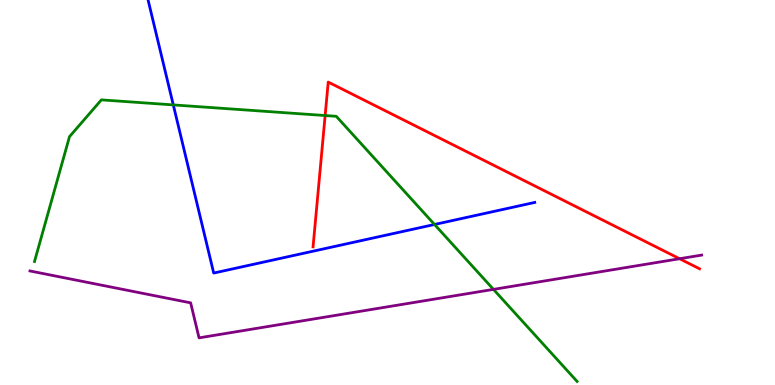[{'lines': ['blue', 'red'], 'intersections': []}, {'lines': ['green', 'red'], 'intersections': [{'x': 4.2, 'y': 7.0}]}, {'lines': ['purple', 'red'], 'intersections': [{'x': 8.77, 'y': 3.28}]}, {'lines': ['blue', 'green'], 'intersections': [{'x': 2.24, 'y': 7.28}, {'x': 5.61, 'y': 4.17}]}, {'lines': ['blue', 'purple'], 'intersections': []}, {'lines': ['green', 'purple'], 'intersections': [{'x': 6.37, 'y': 2.48}]}]